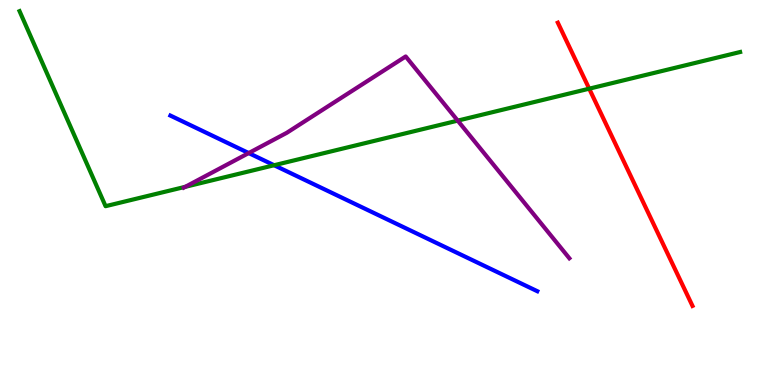[{'lines': ['blue', 'red'], 'intersections': []}, {'lines': ['green', 'red'], 'intersections': [{'x': 7.6, 'y': 7.7}]}, {'lines': ['purple', 'red'], 'intersections': []}, {'lines': ['blue', 'green'], 'intersections': [{'x': 3.54, 'y': 5.71}]}, {'lines': ['blue', 'purple'], 'intersections': [{'x': 3.21, 'y': 6.02}]}, {'lines': ['green', 'purple'], 'intersections': [{'x': 2.39, 'y': 5.15}, {'x': 5.91, 'y': 6.87}]}]